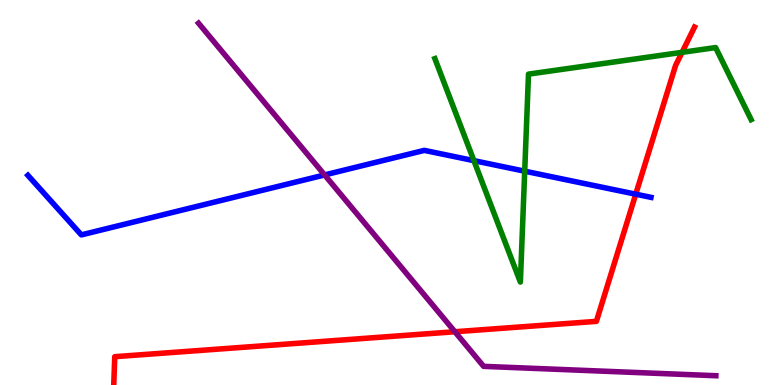[{'lines': ['blue', 'red'], 'intersections': [{'x': 8.2, 'y': 4.96}]}, {'lines': ['green', 'red'], 'intersections': [{'x': 8.8, 'y': 8.64}]}, {'lines': ['purple', 'red'], 'intersections': [{'x': 5.87, 'y': 1.38}]}, {'lines': ['blue', 'green'], 'intersections': [{'x': 6.12, 'y': 5.83}, {'x': 6.77, 'y': 5.55}]}, {'lines': ['blue', 'purple'], 'intersections': [{'x': 4.19, 'y': 5.46}]}, {'lines': ['green', 'purple'], 'intersections': []}]